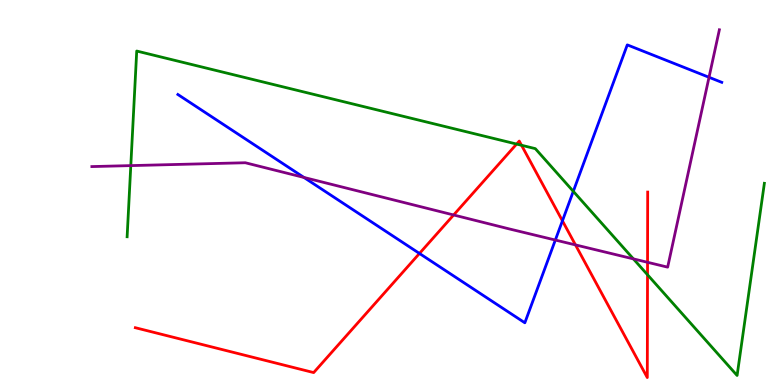[{'lines': ['blue', 'red'], 'intersections': [{'x': 5.41, 'y': 3.42}, {'x': 7.26, 'y': 4.26}]}, {'lines': ['green', 'red'], 'intersections': [{'x': 6.67, 'y': 6.26}, {'x': 6.73, 'y': 6.23}, {'x': 8.36, 'y': 2.86}]}, {'lines': ['purple', 'red'], 'intersections': [{'x': 5.85, 'y': 4.42}, {'x': 7.43, 'y': 3.64}, {'x': 8.36, 'y': 3.19}]}, {'lines': ['blue', 'green'], 'intersections': [{'x': 7.4, 'y': 5.03}]}, {'lines': ['blue', 'purple'], 'intersections': [{'x': 3.92, 'y': 5.39}, {'x': 7.17, 'y': 3.77}, {'x': 9.15, 'y': 7.99}]}, {'lines': ['green', 'purple'], 'intersections': [{'x': 1.69, 'y': 5.7}, {'x': 8.17, 'y': 3.28}]}]